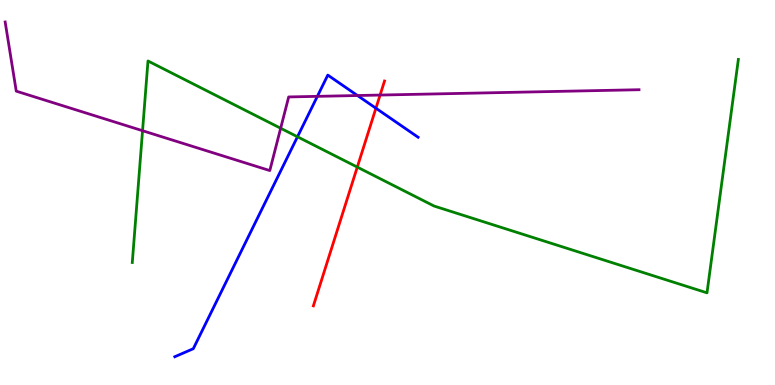[{'lines': ['blue', 'red'], 'intersections': [{'x': 4.85, 'y': 7.19}]}, {'lines': ['green', 'red'], 'intersections': [{'x': 4.61, 'y': 5.66}]}, {'lines': ['purple', 'red'], 'intersections': [{'x': 4.9, 'y': 7.53}]}, {'lines': ['blue', 'green'], 'intersections': [{'x': 3.84, 'y': 6.45}]}, {'lines': ['blue', 'purple'], 'intersections': [{'x': 4.09, 'y': 7.5}, {'x': 4.61, 'y': 7.52}]}, {'lines': ['green', 'purple'], 'intersections': [{'x': 1.84, 'y': 6.6}, {'x': 3.62, 'y': 6.67}]}]